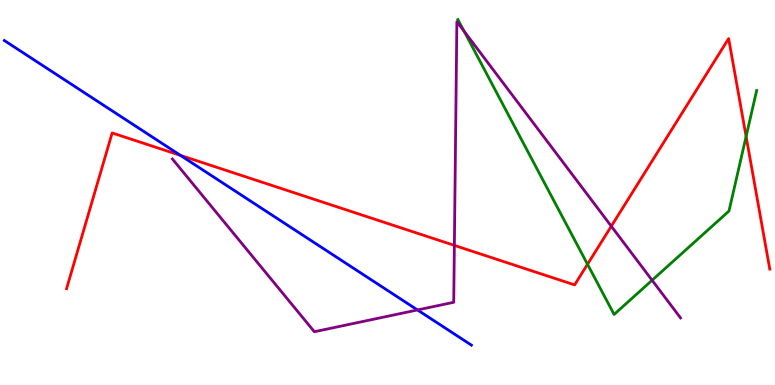[{'lines': ['blue', 'red'], 'intersections': [{'x': 2.33, 'y': 5.96}]}, {'lines': ['green', 'red'], 'intersections': [{'x': 7.58, 'y': 3.14}, {'x': 9.63, 'y': 6.46}]}, {'lines': ['purple', 'red'], 'intersections': [{'x': 5.86, 'y': 3.63}, {'x': 7.89, 'y': 4.12}]}, {'lines': ['blue', 'green'], 'intersections': []}, {'lines': ['blue', 'purple'], 'intersections': [{'x': 5.39, 'y': 1.95}]}, {'lines': ['green', 'purple'], 'intersections': [{'x': 5.99, 'y': 9.19}, {'x': 8.41, 'y': 2.72}]}]